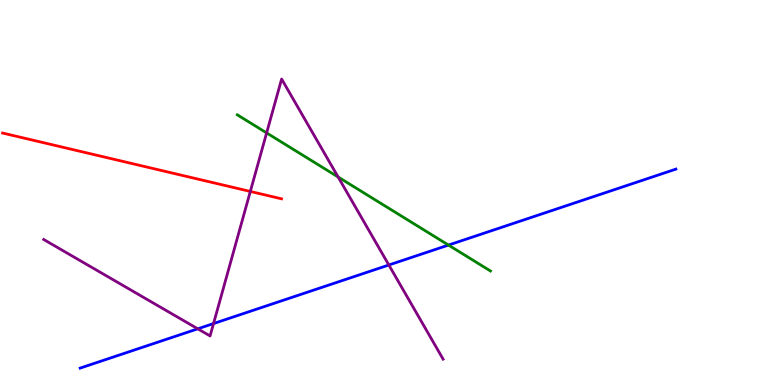[{'lines': ['blue', 'red'], 'intersections': []}, {'lines': ['green', 'red'], 'intersections': []}, {'lines': ['purple', 'red'], 'intersections': [{'x': 3.23, 'y': 5.03}]}, {'lines': ['blue', 'green'], 'intersections': [{'x': 5.79, 'y': 3.63}]}, {'lines': ['blue', 'purple'], 'intersections': [{'x': 2.55, 'y': 1.46}, {'x': 2.76, 'y': 1.6}, {'x': 5.02, 'y': 3.12}]}, {'lines': ['green', 'purple'], 'intersections': [{'x': 3.44, 'y': 6.55}, {'x': 4.36, 'y': 5.4}]}]